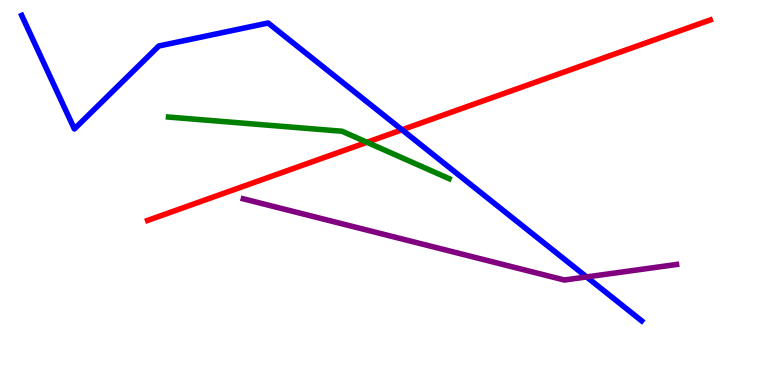[{'lines': ['blue', 'red'], 'intersections': [{'x': 5.19, 'y': 6.63}]}, {'lines': ['green', 'red'], 'intersections': [{'x': 4.74, 'y': 6.3}]}, {'lines': ['purple', 'red'], 'intersections': []}, {'lines': ['blue', 'green'], 'intersections': []}, {'lines': ['blue', 'purple'], 'intersections': [{'x': 7.57, 'y': 2.81}]}, {'lines': ['green', 'purple'], 'intersections': []}]